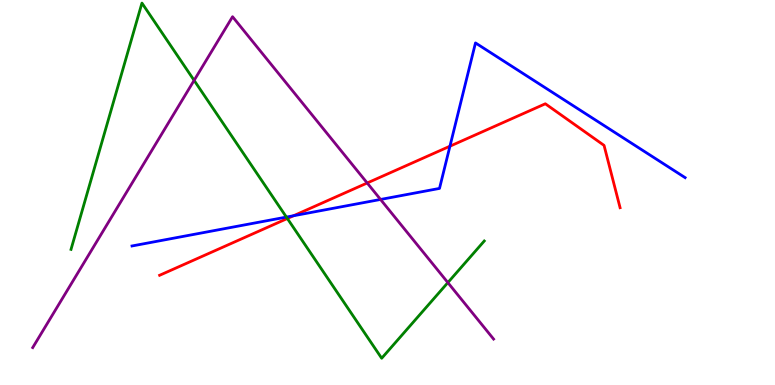[{'lines': ['blue', 'red'], 'intersections': [{'x': 3.79, 'y': 4.4}, {'x': 5.81, 'y': 6.2}]}, {'lines': ['green', 'red'], 'intersections': [{'x': 3.71, 'y': 4.32}]}, {'lines': ['purple', 'red'], 'intersections': [{'x': 4.74, 'y': 5.25}]}, {'lines': ['blue', 'green'], 'intersections': [{'x': 3.7, 'y': 4.36}]}, {'lines': ['blue', 'purple'], 'intersections': [{'x': 4.91, 'y': 4.82}]}, {'lines': ['green', 'purple'], 'intersections': [{'x': 2.5, 'y': 7.91}, {'x': 5.78, 'y': 2.66}]}]